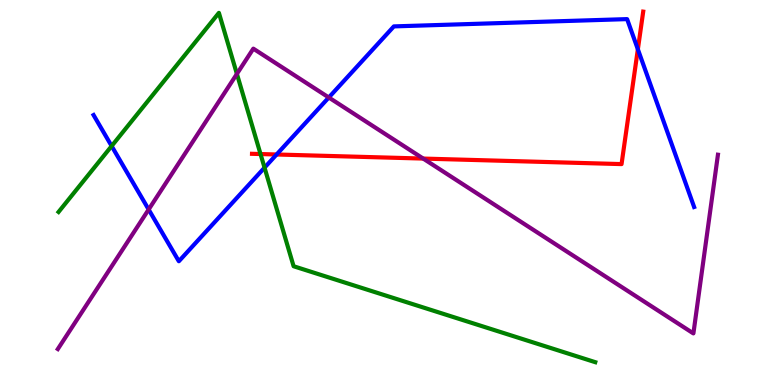[{'lines': ['blue', 'red'], 'intersections': [{'x': 3.57, 'y': 5.99}, {'x': 8.23, 'y': 8.72}]}, {'lines': ['green', 'red'], 'intersections': [{'x': 3.36, 'y': 6.0}]}, {'lines': ['purple', 'red'], 'intersections': [{'x': 5.46, 'y': 5.88}]}, {'lines': ['blue', 'green'], 'intersections': [{'x': 1.44, 'y': 6.21}, {'x': 3.41, 'y': 5.65}]}, {'lines': ['blue', 'purple'], 'intersections': [{'x': 1.92, 'y': 4.56}, {'x': 4.24, 'y': 7.47}]}, {'lines': ['green', 'purple'], 'intersections': [{'x': 3.06, 'y': 8.08}]}]